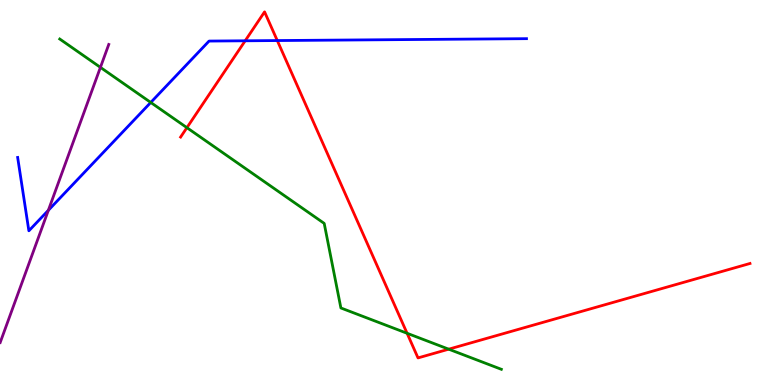[{'lines': ['blue', 'red'], 'intersections': [{'x': 3.16, 'y': 8.94}, {'x': 3.58, 'y': 8.95}]}, {'lines': ['green', 'red'], 'intersections': [{'x': 2.41, 'y': 6.68}, {'x': 5.25, 'y': 1.34}, {'x': 5.79, 'y': 0.93}]}, {'lines': ['purple', 'red'], 'intersections': []}, {'lines': ['blue', 'green'], 'intersections': [{'x': 1.95, 'y': 7.34}]}, {'lines': ['blue', 'purple'], 'intersections': [{'x': 0.624, 'y': 4.54}]}, {'lines': ['green', 'purple'], 'intersections': [{'x': 1.3, 'y': 8.25}]}]